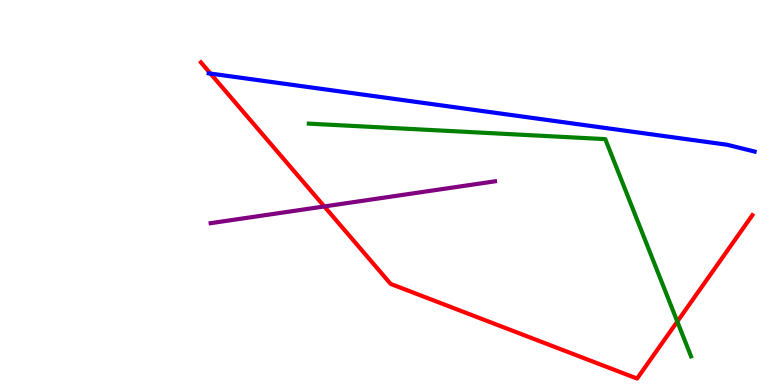[{'lines': ['blue', 'red'], 'intersections': [{'x': 2.72, 'y': 8.09}]}, {'lines': ['green', 'red'], 'intersections': [{'x': 8.74, 'y': 1.65}]}, {'lines': ['purple', 'red'], 'intersections': [{'x': 4.18, 'y': 4.64}]}, {'lines': ['blue', 'green'], 'intersections': []}, {'lines': ['blue', 'purple'], 'intersections': []}, {'lines': ['green', 'purple'], 'intersections': []}]